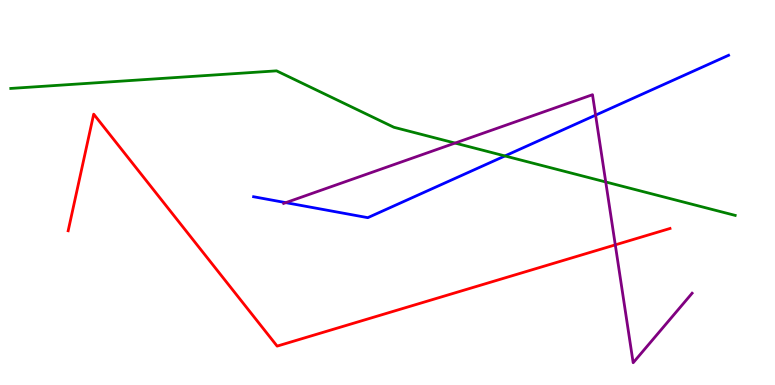[{'lines': ['blue', 'red'], 'intersections': []}, {'lines': ['green', 'red'], 'intersections': []}, {'lines': ['purple', 'red'], 'intersections': [{'x': 7.94, 'y': 3.64}]}, {'lines': ['blue', 'green'], 'intersections': [{'x': 6.52, 'y': 5.95}]}, {'lines': ['blue', 'purple'], 'intersections': [{'x': 3.69, 'y': 4.74}, {'x': 7.69, 'y': 7.01}]}, {'lines': ['green', 'purple'], 'intersections': [{'x': 5.87, 'y': 6.28}, {'x': 7.82, 'y': 5.27}]}]